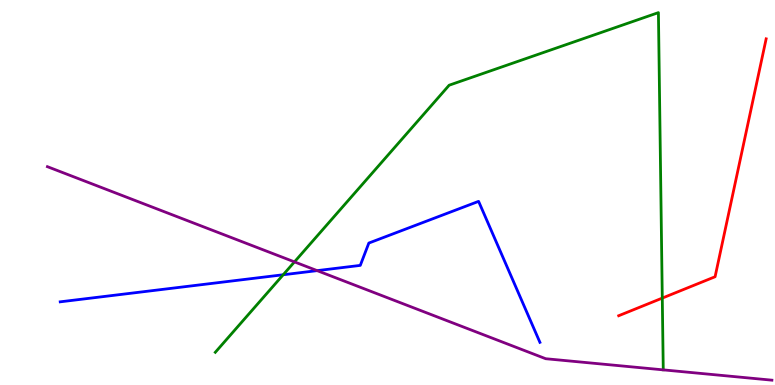[{'lines': ['blue', 'red'], 'intersections': []}, {'lines': ['green', 'red'], 'intersections': [{'x': 8.55, 'y': 2.26}]}, {'lines': ['purple', 'red'], 'intersections': []}, {'lines': ['blue', 'green'], 'intersections': [{'x': 3.65, 'y': 2.86}]}, {'lines': ['blue', 'purple'], 'intersections': [{'x': 4.09, 'y': 2.97}]}, {'lines': ['green', 'purple'], 'intersections': [{'x': 3.8, 'y': 3.2}]}]